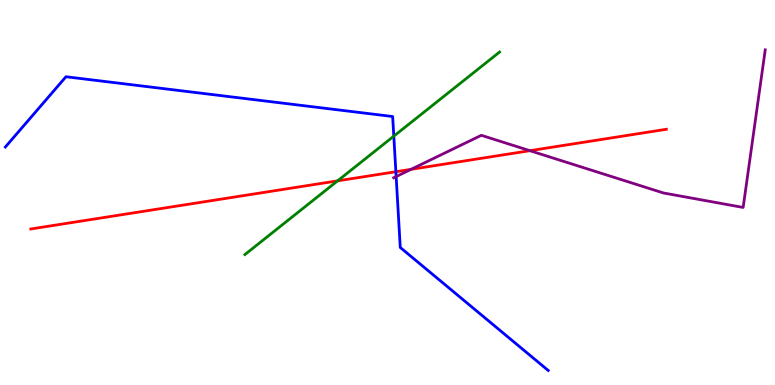[{'lines': ['blue', 'red'], 'intersections': [{'x': 5.11, 'y': 5.54}]}, {'lines': ['green', 'red'], 'intersections': [{'x': 4.36, 'y': 5.3}]}, {'lines': ['purple', 'red'], 'intersections': [{'x': 5.3, 'y': 5.6}, {'x': 6.84, 'y': 6.09}]}, {'lines': ['blue', 'green'], 'intersections': [{'x': 5.08, 'y': 6.46}]}, {'lines': ['blue', 'purple'], 'intersections': [{'x': 5.11, 'y': 5.41}]}, {'lines': ['green', 'purple'], 'intersections': []}]